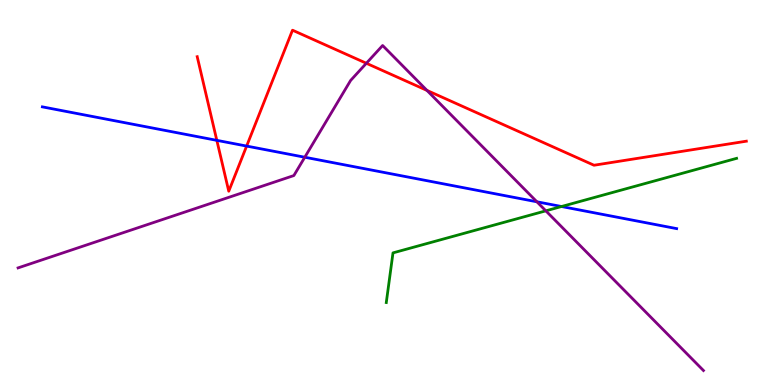[{'lines': ['blue', 'red'], 'intersections': [{'x': 2.8, 'y': 6.35}, {'x': 3.18, 'y': 6.21}]}, {'lines': ['green', 'red'], 'intersections': []}, {'lines': ['purple', 'red'], 'intersections': [{'x': 4.73, 'y': 8.36}, {'x': 5.51, 'y': 7.65}]}, {'lines': ['blue', 'green'], 'intersections': [{'x': 7.25, 'y': 4.64}]}, {'lines': ['blue', 'purple'], 'intersections': [{'x': 3.93, 'y': 5.92}, {'x': 6.93, 'y': 4.76}]}, {'lines': ['green', 'purple'], 'intersections': [{'x': 7.04, 'y': 4.52}]}]